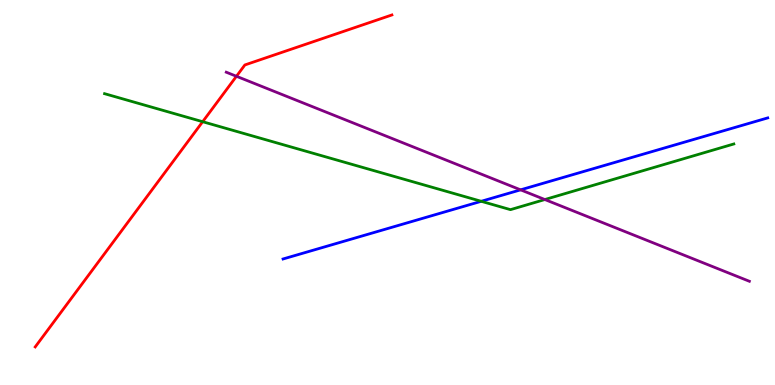[{'lines': ['blue', 'red'], 'intersections': []}, {'lines': ['green', 'red'], 'intersections': [{'x': 2.62, 'y': 6.84}]}, {'lines': ['purple', 'red'], 'intersections': [{'x': 3.05, 'y': 8.02}]}, {'lines': ['blue', 'green'], 'intersections': [{'x': 6.21, 'y': 4.77}]}, {'lines': ['blue', 'purple'], 'intersections': [{'x': 6.72, 'y': 5.07}]}, {'lines': ['green', 'purple'], 'intersections': [{'x': 7.03, 'y': 4.82}]}]